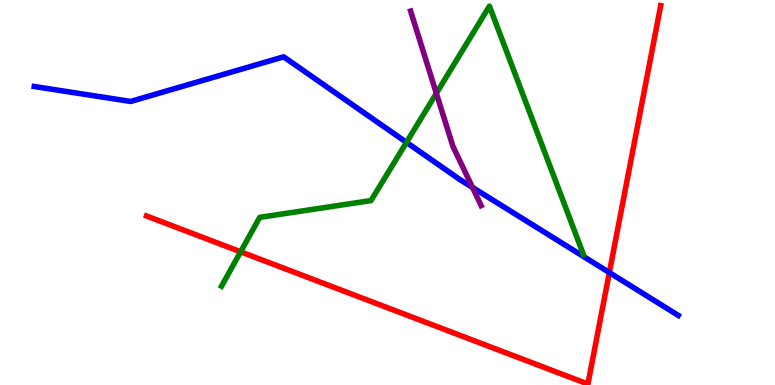[{'lines': ['blue', 'red'], 'intersections': [{'x': 7.86, 'y': 2.92}]}, {'lines': ['green', 'red'], 'intersections': [{'x': 3.1, 'y': 3.46}]}, {'lines': ['purple', 'red'], 'intersections': []}, {'lines': ['blue', 'green'], 'intersections': [{'x': 5.24, 'y': 6.3}]}, {'lines': ['blue', 'purple'], 'intersections': [{'x': 6.1, 'y': 5.13}]}, {'lines': ['green', 'purple'], 'intersections': [{'x': 5.63, 'y': 7.58}]}]